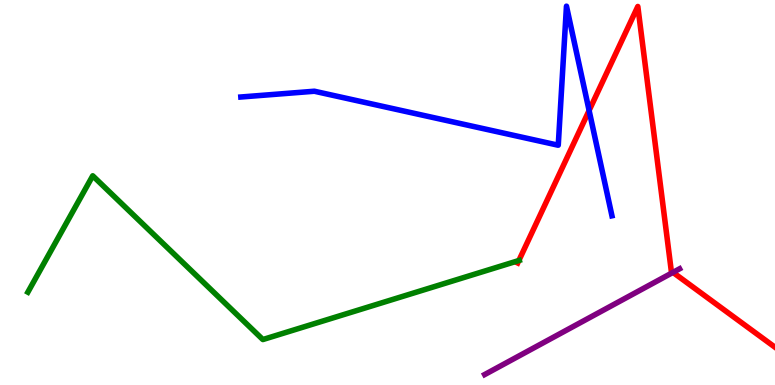[{'lines': ['blue', 'red'], 'intersections': [{'x': 7.6, 'y': 7.13}]}, {'lines': ['green', 'red'], 'intersections': [{'x': 6.7, 'y': 3.23}]}, {'lines': ['purple', 'red'], 'intersections': [{'x': 8.68, 'y': 2.92}]}, {'lines': ['blue', 'green'], 'intersections': []}, {'lines': ['blue', 'purple'], 'intersections': []}, {'lines': ['green', 'purple'], 'intersections': []}]